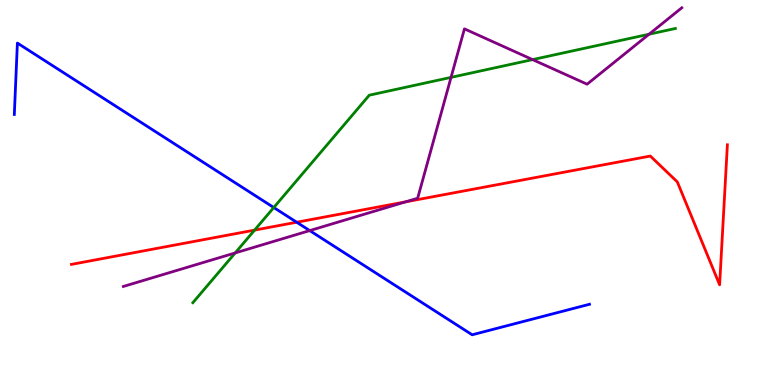[{'lines': ['blue', 'red'], 'intersections': [{'x': 3.83, 'y': 4.23}]}, {'lines': ['green', 'red'], 'intersections': [{'x': 3.28, 'y': 4.02}]}, {'lines': ['purple', 'red'], 'intersections': [{'x': 5.23, 'y': 4.76}]}, {'lines': ['blue', 'green'], 'intersections': [{'x': 3.53, 'y': 4.61}]}, {'lines': ['blue', 'purple'], 'intersections': [{'x': 4.0, 'y': 4.01}]}, {'lines': ['green', 'purple'], 'intersections': [{'x': 3.03, 'y': 3.43}, {'x': 5.82, 'y': 7.99}, {'x': 6.87, 'y': 8.45}, {'x': 8.37, 'y': 9.11}]}]